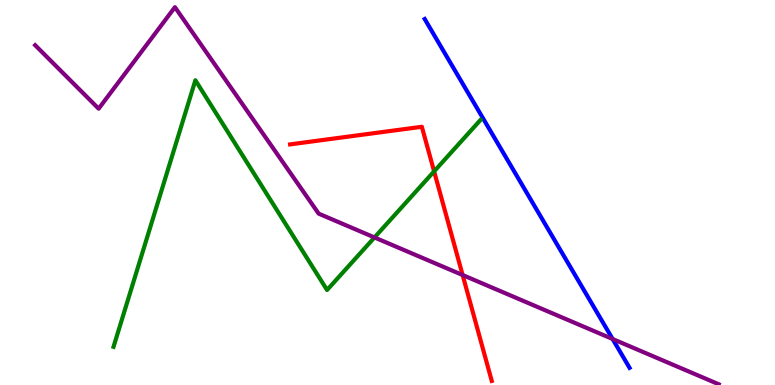[{'lines': ['blue', 'red'], 'intersections': []}, {'lines': ['green', 'red'], 'intersections': [{'x': 5.6, 'y': 5.55}]}, {'lines': ['purple', 'red'], 'intersections': [{'x': 5.97, 'y': 2.86}]}, {'lines': ['blue', 'green'], 'intersections': []}, {'lines': ['blue', 'purple'], 'intersections': [{'x': 7.9, 'y': 1.19}]}, {'lines': ['green', 'purple'], 'intersections': [{'x': 4.83, 'y': 3.83}]}]